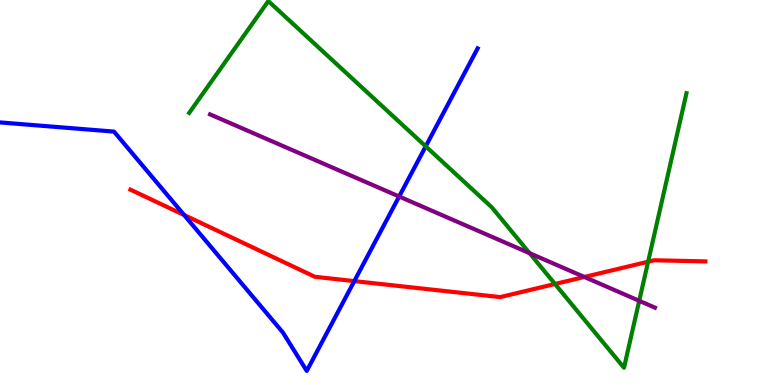[{'lines': ['blue', 'red'], 'intersections': [{'x': 2.38, 'y': 4.42}, {'x': 4.57, 'y': 2.7}]}, {'lines': ['green', 'red'], 'intersections': [{'x': 7.16, 'y': 2.62}, {'x': 8.36, 'y': 3.2}]}, {'lines': ['purple', 'red'], 'intersections': [{'x': 7.54, 'y': 2.81}]}, {'lines': ['blue', 'green'], 'intersections': [{'x': 5.49, 'y': 6.2}]}, {'lines': ['blue', 'purple'], 'intersections': [{'x': 5.15, 'y': 4.9}]}, {'lines': ['green', 'purple'], 'intersections': [{'x': 6.83, 'y': 3.42}, {'x': 8.25, 'y': 2.19}]}]